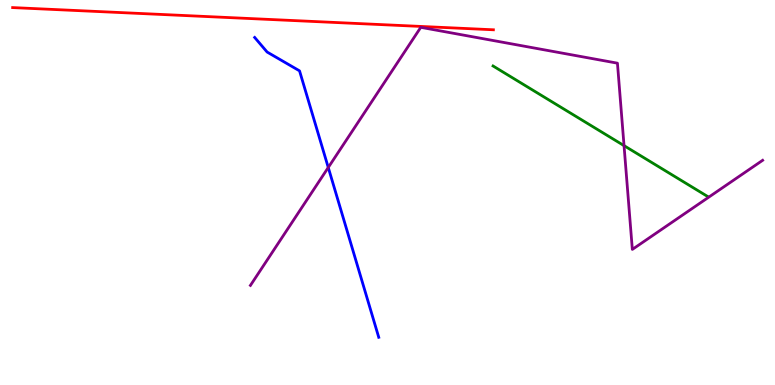[{'lines': ['blue', 'red'], 'intersections': []}, {'lines': ['green', 'red'], 'intersections': []}, {'lines': ['purple', 'red'], 'intersections': []}, {'lines': ['blue', 'green'], 'intersections': []}, {'lines': ['blue', 'purple'], 'intersections': [{'x': 4.24, 'y': 5.65}]}, {'lines': ['green', 'purple'], 'intersections': [{'x': 8.05, 'y': 6.22}]}]